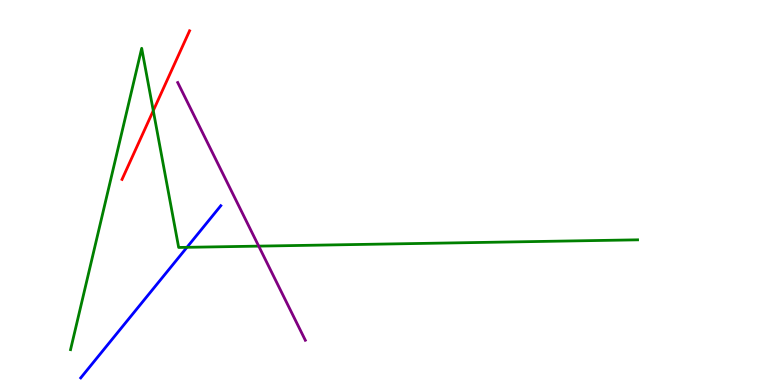[{'lines': ['blue', 'red'], 'intersections': []}, {'lines': ['green', 'red'], 'intersections': [{'x': 1.98, 'y': 7.13}]}, {'lines': ['purple', 'red'], 'intersections': []}, {'lines': ['blue', 'green'], 'intersections': [{'x': 2.41, 'y': 3.58}]}, {'lines': ['blue', 'purple'], 'intersections': []}, {'lines': ['green', 'purple'], 'intersections': [{'x': 3.34, 'y': 3.61}]}]